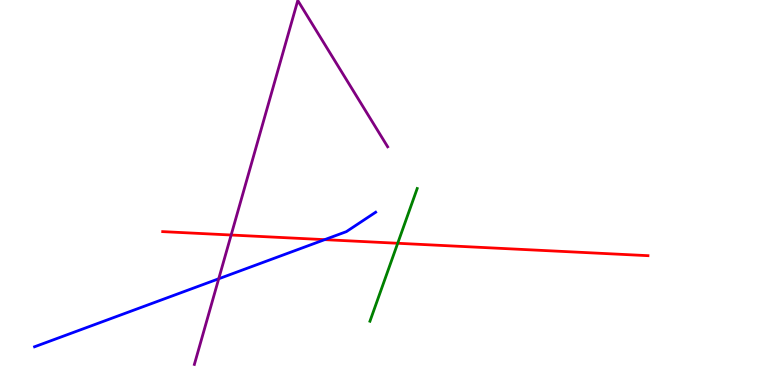[{'lines': ['blue', 'red'], 'intersections': [{'x': 4.19, 'y': 3.78}]}, {'lines': ['green', 'red'], 'intersections': [{'x': 5.13, 'y': 3.68}]}, {'lines': ['purple', 'red'], 'intersections': [{'x': 2.98, 'y': 3.9}]}, {'lines': ['blue', 'green'], 'intersections': []}, {'lines': ['blue', 'purple'], 'intersections': [{'x': 2.82, 'y': 2.76}]}, {'lines': ['green', 'purple'], 'intersections': []}]